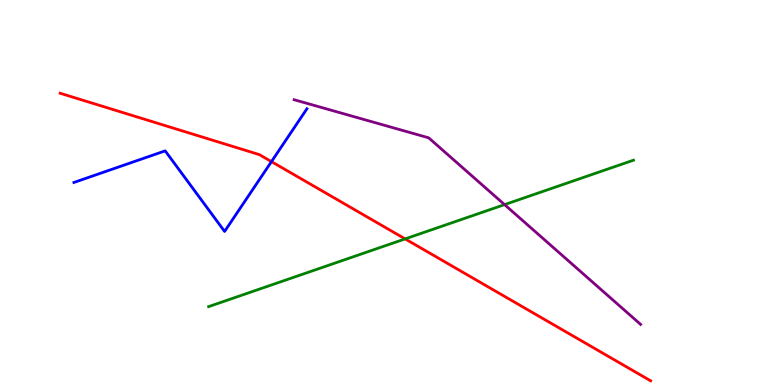[{'lines': ['blue', 'red'], 'intersections': [{'x': 3.5, 'y': 5.8}]}, {'lines': ['green', 'red'], 'intersections': [{'x': 5.23, 'y': 3.79}]}, {'lines': ['purple', 'red'], 'intersections': []}, {'lines': ['blue', 'green'], 'intersections': []}, {'lines': ['blue', 'purple'], 'intersections': []}, {'lines': ['green', 'purple'], 'intersections': [{'x': 6.51, 'y': 4.69}]}]